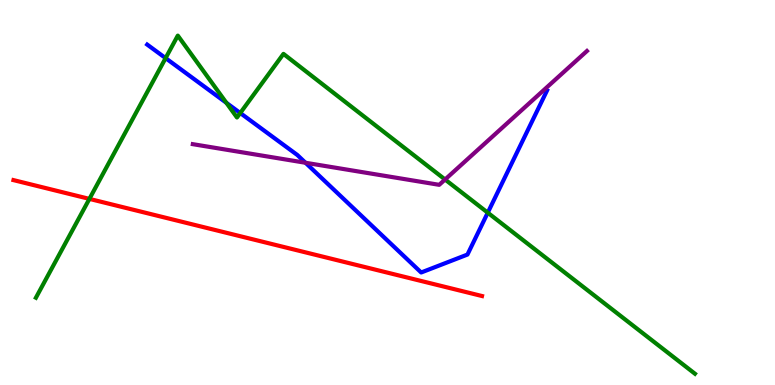[{'lines': ['blue', 'red'], 'intersections': []}, {'lines': ['green', 'red'], 'intersections': [{'x': 1.15, 'y': 4.83}]}, {'lines': ['purple', 'red'], 'intersections': []}, {'lines': ['blue', 'green'], 'intersections': [{'x': 2.14, 'y': 8.49}, {'x': 2.92, 'y': 7.33}, {'x': 3.1, 'y': 7.06}, {'x': 6.29, 'y': 4.48}]}, {'lines': ['blue', 'purple'], 'intersections': [{'x': 3.94, 'y': 5.77}]}, {'lines': ['green', 'purple'], 'intersections': [{'x': 5.74, 'y': 5.34}]}]